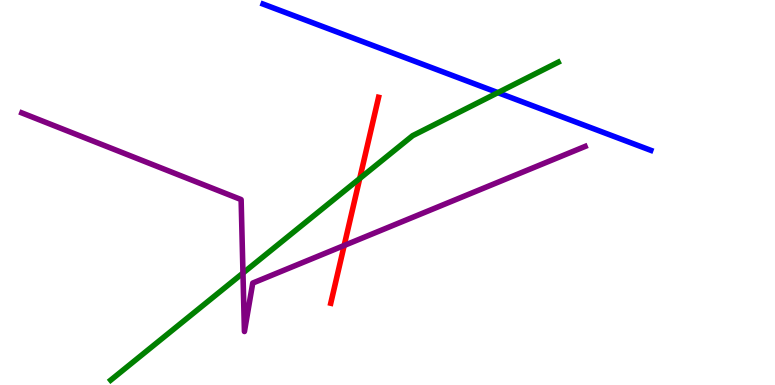[{'lines': ['blue', 'red'], 'intersections': []}, {'lines': ['green', 'red'], 'intersections': [{'x': 4.64, 'y': 5.36}]}, {'lines': ['purple', 'red'], 'intersections': [{'x': 4.44, 'y': 3.62}]}, {'lines': ['blue', 'green'], 'intersections': [{'x': 6.42, 'y': 7.59}]}, {'lines': ['blue', 'purple'], 'intersections': []}, {'lines': ['green', 'purple'], 'intersections': [{'x': 3.14, 'y': 2.91}]}]